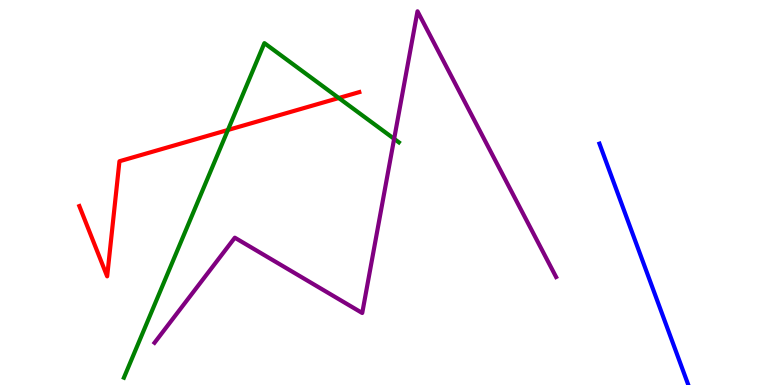[{'lines': ['blue', 'red'], 'intersections': []}, {'lines': ['green', 'red'], 'intersections': [{'x': 2.94, 'y': 6.62}, {'x': 4.37, 'y': 7.45}]}, {'lines': ['purple', 'red'], 'intersections': []}, {'lines': ['blue', 'green'], 'intersections': []}, {'lines': ['blue', 'purple'], 'intersections': []}, {'lines': ['green', 'purple'], 'intersections': [{'x': 5.09, 'y': 6.39}]}]